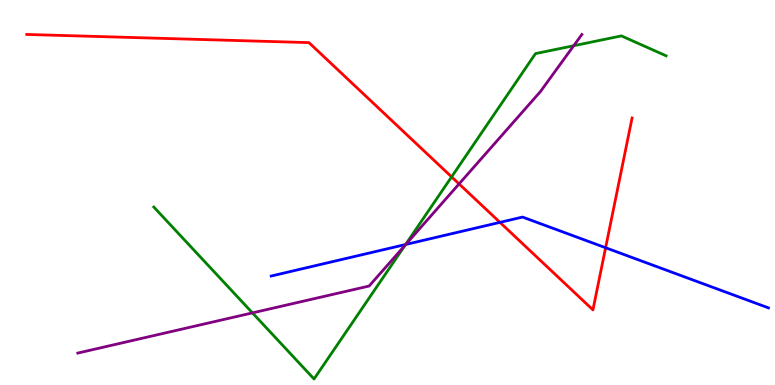[{'lines': ['blue', 'red'], 'intersections': [{'x': 6.45, 'y': 4.22}, {'x': 7.81, 'y': 3.57}]}, {'lines': ['green', 'red'], 'intersections': [{'x': 5.83, 'y': 5.41}]}, {'lines': ['purple', 'red'], 'intersections': [{'x': 5.92, 'y': 5.22}]}, {'lines': ['blue', 'green'], 'intersections': [{'x': 5.23, 'y': 3.65}]}, {'lines': ['blue', 'purple'], 'intersections': [{'x': 5.24, 'y': 3.65}]}, {'lines': ['green', 'purple'], 'intersections': [{'x': 3.26, 'y': 1.87}, {'x': 5.23, 'y': 3.63}, {'x': 7.4, 'y': 8.81}]}]